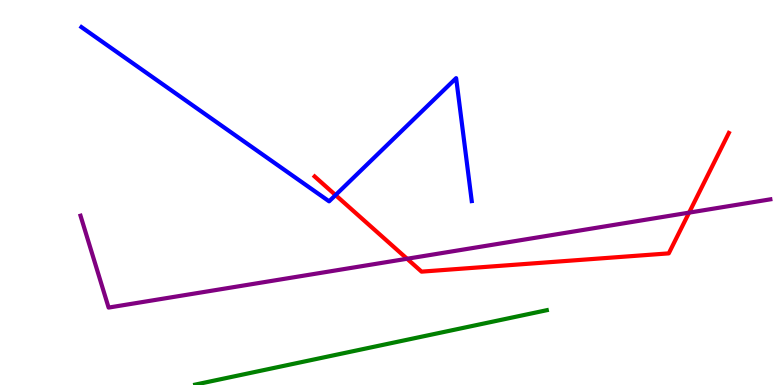[{'lines': ['blue', 'red'], 'intersections': [{'x': 4.33, 'y': 4.93}]}, {'lines': ['green', 'red'], 'intersections': []}, {'lines': ['purple', 'red'], 'intersections': [{'x': 5.25, 'y': 3.28}, {'x': 8.89, 'y': 4.48}]}, {'lines': ['blue', 'green'], 'intersections': []}, {'lines': ['blue', 'purple'], 'intersections': []}, {'lines': ['green', 'purple'], 'intersections': []}]